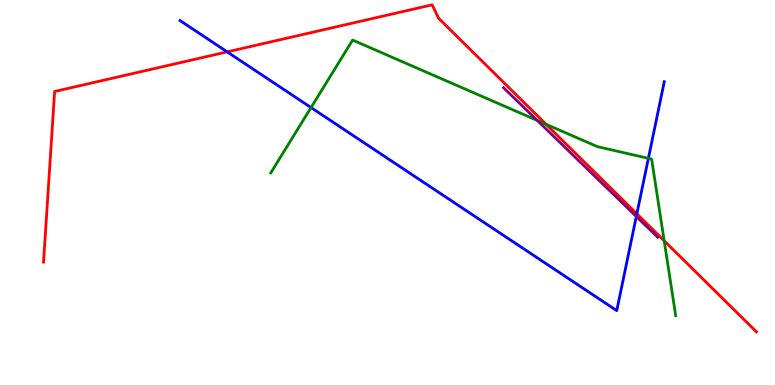[{'lines': ['blue', 'red'], 'intersections': [{'x': 2.93, 'y': 8.65}, {'x': 8.22, 'y': 4.45}]}, {'lines': ['green', 'red'], 'intersections': [{'x': 7.05, 'y': 6.77}, {'x': 8.57, 'y': 3.75}]}, {'lines': ['purple', 'red'], 'intersections': []}, {'lines': ['blue', 'green'], 'intersections': [{'x': 4.01, 'y': 7.21}, {'x': 8.37, 'y': 5.89}]}, {'lines': ['blue', 'purple'], 'intersections': [{'x': 8.21, 'y': 4.38}]}, {'lines': ['green', 'purple'], 'intersections': [{'x': 6.93, 'y': 6.87}]}]